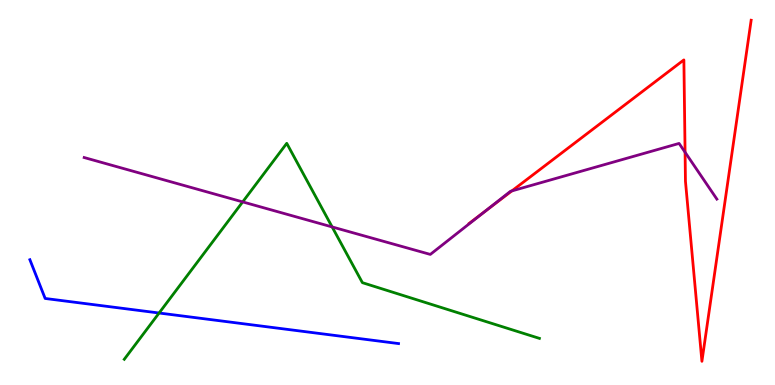[{'lines': ['blue', 'red'], 'intersections': []}, {'lines': ['green', 'red'], 'intersections': []}, {'lines': ['purple', 'red'], 'intersections': [{'x': 6.26, 'y': 4.51}, {'x': 6.6, 'y': 5.04}, {'x': 8.84, 'y': 6.05}]}, {'lines': ['blue', 'green'], 'intersections': [{'x': 2.05, 'y': 1.87}]}, {'lines': ['blue', 'purple'], 'intersections': []}, {'lines': ['green', 'purple'], 'intersections': [{'x': 3.13, 'y': 4.76}, {'x': 4.29, 'y': 4.11}]}]